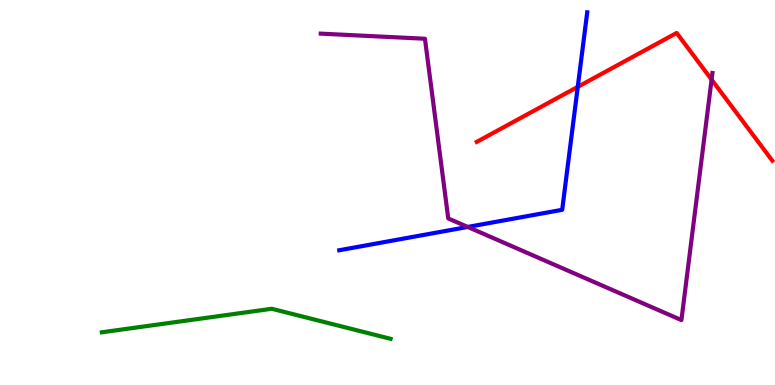[{'lines': ['blue', 'red'], 'intersections': [{'x': 7.46, 'y': 7.74}]}, {'lines': ['green', 'red'], 'intersections': []}, {'lines': ['purple', 'red'], 'intersections': [{'x': 9.18, 'y': 7.93}]}, {'lines': ['blue', 'green'], 'intersections': []}, {'lines': ['blue', 'purple'], 'intersections': [{'x': 6.04, 'y': 4.11}]}, {'lines': ['green', 'purple'], 'intersections': []}]